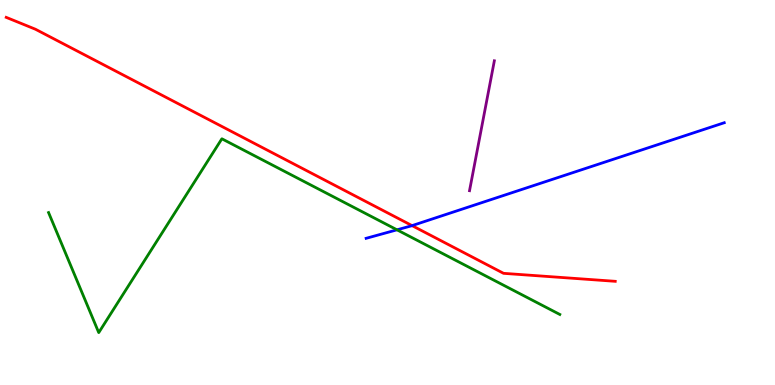[{'lines': ['blue', 'red'], 'intersections': [{'x': 5.32, 'y': 4.14}]}, {'lines': ['green', 'red'], 'intersections': []}, {'lines': ['purple', 'red'], 'intersections': []}, {'lines': ['blue', 'green'], 'intersections': [{'x': 5.12, 'y': 4.03}]}, {'lines': ['blue', 'purple'], 'intersections': []}, {'lines': ['green', 'purple'], 'intersections': []}]